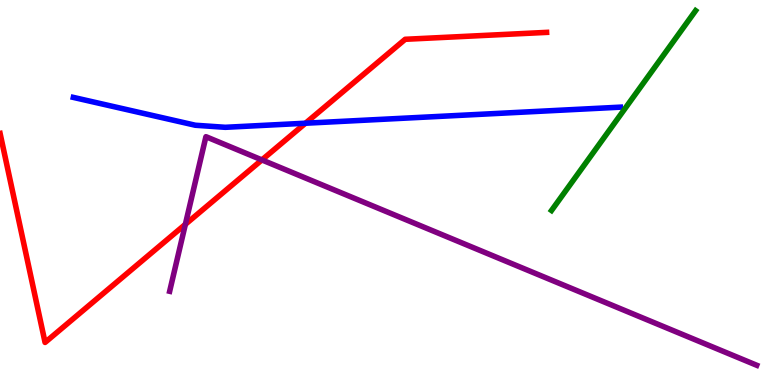[{'lines': ['blue', 'red'], 'intersections': [{'x': 3.94, 'y': 6.8}]}, {'lines': ['green', 'red'], 'intersections': []}, {'lines': ['purple', 'red'], 'intersections': [{'x': 2.39, 'y': 4.17}, {'x': 3.38, 'y': 5.85}]}, {'lines': ['blue', 'green'], 'intersections': []}, {'lines': ['blue', 'purple'], 'intersections': []}, {'lines': ['green', 'purple'], 'intersections': []}]